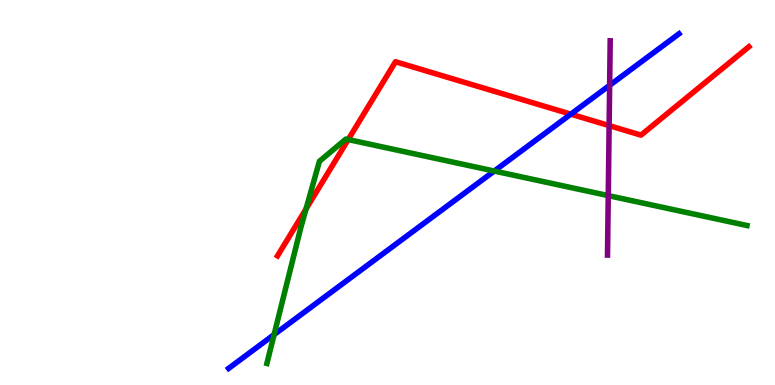[{'lines': ['blue', 'red'], 'intersections': [{'x': 7.37, 'y': 7.03}]}, {'lines': ['green', 'red'], 'intersections': [{'x': 3.95, 'y': 4.57}, {'x': 4.49, 'y': 6.38}]}, {'lines': ['purple', 'red'], 'intersections': [{'x': 7.86, 'y': 6.74}]}, {'lines': ['blue', 'green'], 'intersections': [{'x': 3.54, 'y': 1.31}, {'x': 6.38, 'y': 5.56}]}, {'lines': ['blue', 'purple'], 'intersections': [{'x': 7.87, 'y': 7.78}]}, {'lines': ['green', 'purple'], 'intersections': [{'x': 7.85, 'y': 4.92}]}]